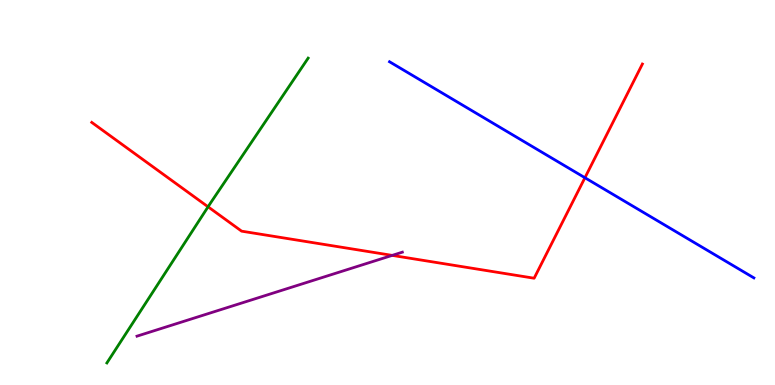[{'lines': ['blue', 'red'], 'intersections': [{'x': 7.55, 'y': 5.38}]}, {'lines': ['green', 'red'], 'intersections': [{'x': 2.68, 'y': 4.63}]}, {'lines': ['purple', 'red'], 'intersections': [{'x': 5.06, 'y': 3.37}]}, {'lines': ['blue', 'green'], 'intersections': []}, {'lines': ['blue', 'purple'], 'intersections': []}, {'lines': ['green', 'purple'], 'intersections': []}]